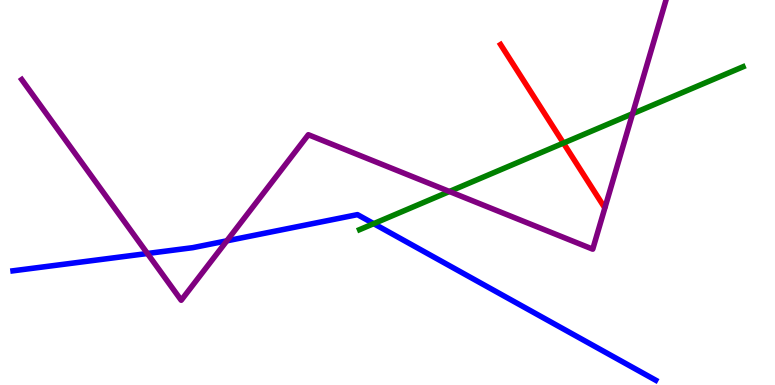[{'lines': ['blue', 'red'], 'intersections': []}, {'lines': ['green', 'red'], 'intersections': [{'x': 7.27, 'y': 6.28}]}, {'lines': ['purple', 'red'], 'intersections': []}, {'lines': ['blue', 'green'], 'intersections': [{'x': 4.82, 'y': 4.19}]}, {'lines': ['blue', 'purple'], 'intersections': [{'x': 1.9, 'y': 3.42}, {'x': 2.93, 'y': 3.74}]}, {'lines': ['green', 'purple'], 'intersections': [{'x': 5.8, 'y': 5.03}, {'x': 8.16, 'y': 7.05}]}]